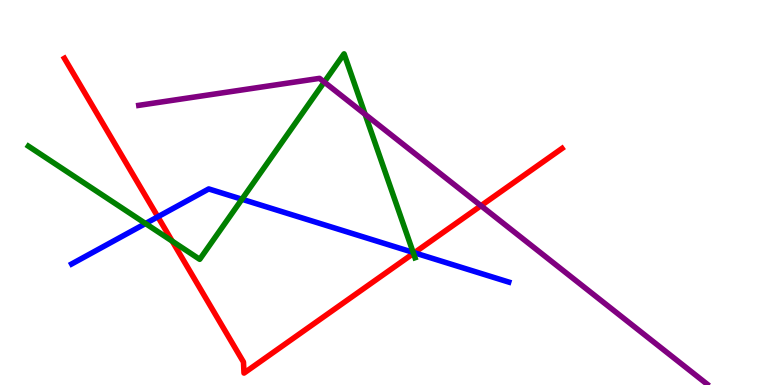[{'lines': ['blue', 'red'], 'intersections': [{'x': 2.04, 'y': 4.37}, {'x': 5.35, 'y': 3.43}]}, {'lines': ['green', 'red'], 'intersections': [{'x': 2.22, 'y': 3.74}, {'x': 5.34, 'y': 3.42}]}, {'lines': ['purple', 'red'], 'intersections': [{'x': 6.21, 'y': 4.66}]}, {'lines': ['blue', 'green'], 'intersections': [{'x': 1.88, 'y': 4.19}, {'x': 3.12, 'y': 4.82}, {'x': 5.33, 'y': 3.44}]}, {'lines': ['blue', 'purple'], 'intersections': []}, {'lines': ['green', 'purple'], 'intersections': [{'x': 4.18, 'y': 7.87}, {'x': 4.71, 'y': 7.03}]}]